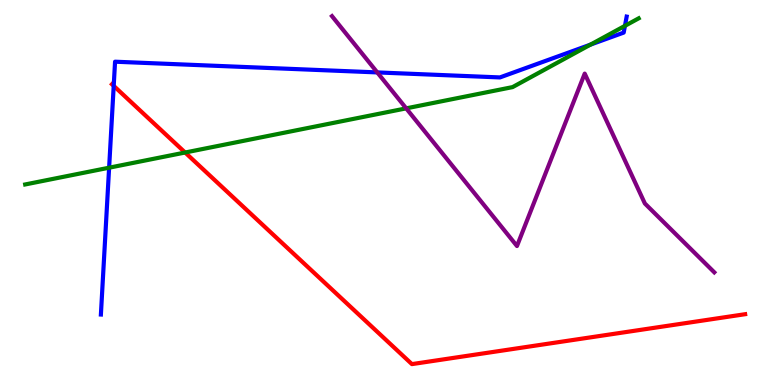[{'lines': ['blue', 'red'], 'intersections': [{'x': 1.47, 'y': 7.77}]}, {'lines': ['green', 'red'], 'intersections': [{'x': 2.39, 'y': 6.04}]}, {'lines': ['purple', 'red'], 'intersections': []}, {'lines': ['blue', 'green'], 'intersections': [{'x': 1.41, 'y': 5.64}, {'x': 7.62, 'y': 8.84}, {'x': 8.06, 'y': 9.33}]}, {'lines': ['blue', 'purple'], 'intersections': [{'x': 4.87, 'y': 8.12}]}, {'lines': ['green', 'purple'], 'intersections': [{'x': 5.24, 'y': 7.19}]}]